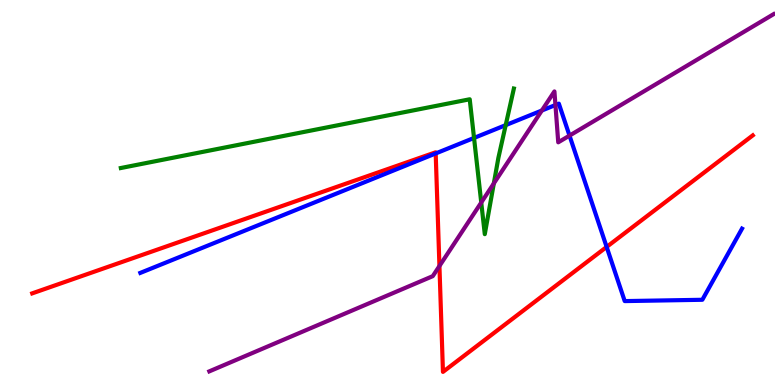[{'lines': ['blue', 'red'], 'intersections': [{'x': 5.62, 'y': 6.01}, {'x': 7.83, 'y': 3.59}]}, {'lines': ['green', 'red'], 'intersections': []}, {'lines': ['purple', 'red'], 'intersections': [{'x': 5.67, 'y': 3.09}]}, {'lines': ['blue', 'green'], 'intersections': [{'x': 6.12, 'y': 6.42}, {'x': 6.53, 'y': 6.75}]}, {'lines': ['blue', 'purple'], 'intersections': [{'x': 6.99, 'y': 7.13}, {'x': 7.17, 'y': 7.27}, {'x': 7.35, 'y': 6.48}]}, {'lines': ['green', 'purple'], 'intersections': [{'x': 6.21, 'y': 4.74}, {'x': 6.37, 'y': 5.24}]}]